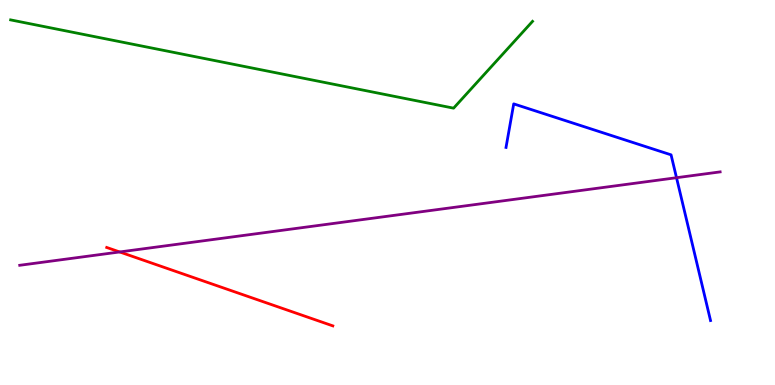[{'lines': ['blue', 'red'], 'intersections': []}, {'lines': ['green', 'red'], 'intersections': []}, {'lines': ['purple', 'red'], 'intersections': [{'x': 1.54, 'y': 3.46}]}, {'lines': ['blue', 'green'], 'intersections': []}, {'lines': ['blue', 'purple'], 'intersections': [{'x': 8.73, 'y': 5.38}]}, {'lines': ['green', 'purple'], 'intersections': []}]